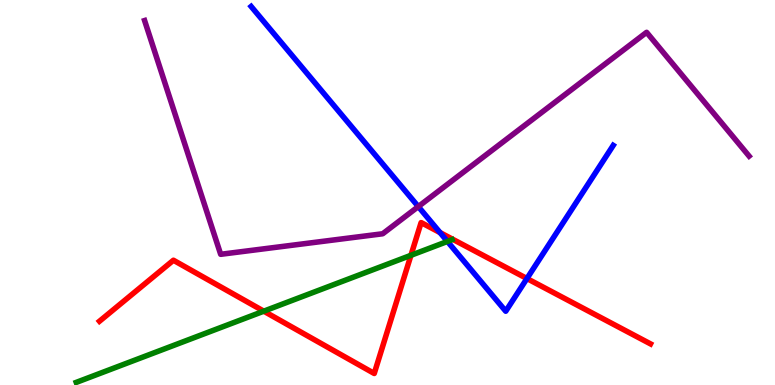[{'lines': ['blue', 'red'], 'intersections': [{'x': 5.68, 'y': 3.96}, {'x': 6.8, 'y': 2.77}]}, {'lines': ['green', 'red'], 'intersections': [{'x': 3.4, 'y': 1.92}, {'x': 5.3, 'y': 3.37}]}, {'lines': ['purple', 'red'], 'intersections': []}, {'lines': ['blue', 'green'], 'intersections': [{'x': 5.77, 'y': 3.73}]}, {'lines': ['blue', 'purple'], 'intersections': [{'x': 5.4, 'y': 4.63}]}, {'lines': ['green', 'purple'], 'intersections': []}]